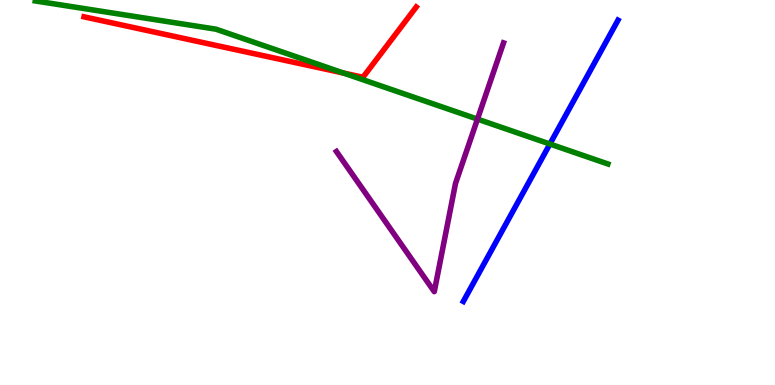[{'lines': ['blue', 'red'], 'intersections': []}, {'lines': ['green', 'red'], 'intersections': [{'x': 4.43, 'y': 8.1}]}, {'lines': ['purple', 'red'], 'intersections': []}, {'lines': ['blue', 'green'], 'intersections': [{'x': 7.1, 'y': 6.26}]}, {'lines': ['blue', 'purple'], 'intersections': []}, {'lines': ['green', 'purple'], 'intersections': [{'x': 6.16, 'y': 6.91}]}]